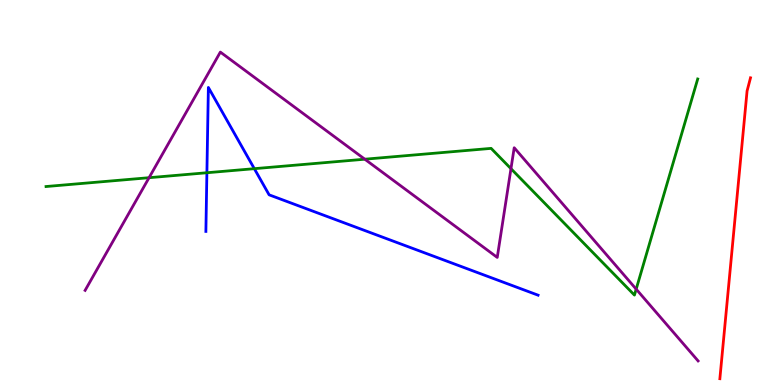[{'lines': ['blue', 'red'], 'intersections': []}, {'lines': ['green', 'red'], 'intersections': []}, {'lines': ['purple', 'red'], 'intersections': []}, {'lines': ['blue', 'green'], 'intersections': [{'x': 2.67, 'y': 5.51}, {'x': 3.28, 'y': 5.62}]}, {'lines': ['blue', 'purple'], 'intersections': []}, {'lines': ['green', 'purple'], 'intersections': [{'x': 1.92, 'y': 5.38}, {'x': 4.71, 'y': 5.86}, {'x': 6.59, 'y': 5.62}, {'x': 8.21, 'y': 2.49}]}]